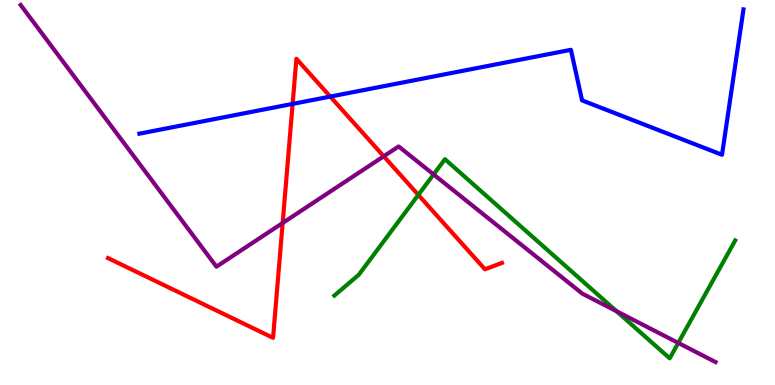[{'lines': ['blue', 'red'], 'intersections': [{'x': 3.78, 'y': 7.3}, {'x': 4.26, 'y': 7.49}]}, {'lines': ['green', 'red'], 'intersections': [{'x': 5.4, 'y': 4.94}]}, {'lines': ['purple', 'red'], 'intersections': [{'x': 3.65, 'y': 4.21}, {'x': 4.95, 'y': 5.94}]}, {'lines': ['blue', 'green'], 'intersections': []}, {'lines': ['blue', 'purple'], 'intersections': []}, {'lines': ['green', 'purple'], 'intersections': [{'x': 5.59, 'y': 5.47}, {'x': 7.96, 'y': 1.92}, {'x': 8.75, 'y': 1.09}]}]